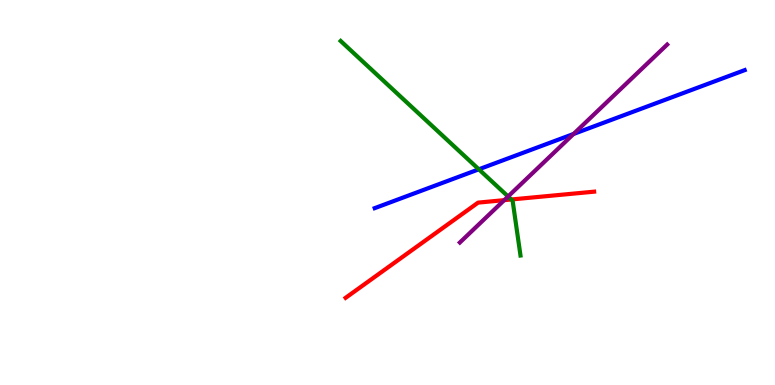[{'lines': ['blue', 'red'], 'intersections': []}, {'lines': ['green', 'red'], 'intersections': [{'x': 6.6, 'y': 4.82}]}, {'lines': ['purple', 'red'], 'intersections': [{'x': 6.51, 'y': 4.8}]}, {'lines': ['blue', 'green'], 'intersections': [{'x': 6.18, 'y': 5.6}]}, {'lines': ['blue', 'purple'], 'intersections': [{'x': 7.4, 'y': 6.52}]}, {'lines': ['green', 'purple'], 'intersections': [{'x': 6.56, 'y': 4.9}]}]